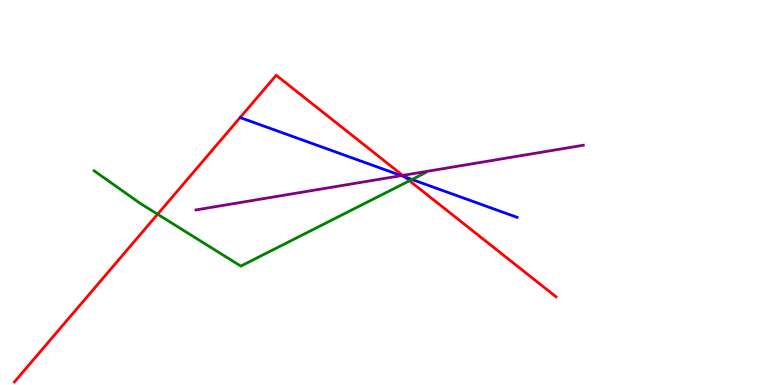[{'lines': ['blue', 'red'], 'intersections': [{'x': 5.22, 'y': 5.41}]}, {'lines': ['green', 'red'], 'intersections': [{'x': 2.03, 'y': 4.44}, {'x': 5.28, 'y': 5.3}]}, {'lines': ['purple', 'red'], 'intersections': [{'x': 5.2, 'y': 5.44}]}, {'lines': ['blue', 'green'], 'intersections': [{'x': 5.32, 'y': 5.34}]}, {'lines': ['blue', 'purple'], 'intersections': [{'x': 5.18, 'y': 5.44}]}, {'lines': ['green', 'purple'], 'intersections': []}]